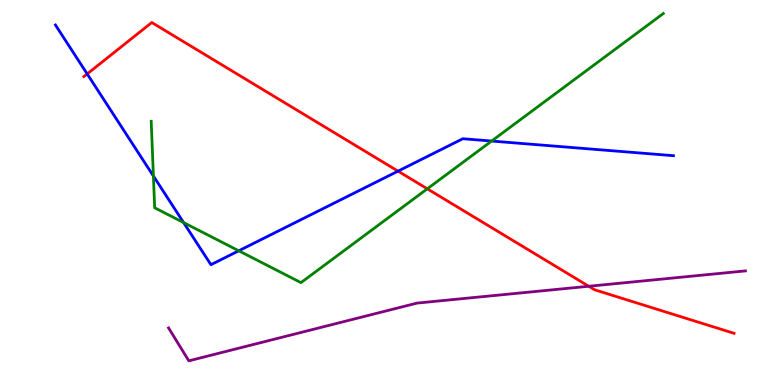[{'lines': ['blue', 'red'], 'intersections': [{'x': 1.12, 'y': 8.08}, {'x': 5.14, 'y': 5.55}]}, {'lines': ['green', 'red'], 'intersections': [{'x': 5.51, 'y': 5.1}]}, {'lines': ['purple', 'red'], 'intersections': [{'x': 7.6, 'y': 2.56}]}, {'lines': ['blue', 'green'], 'intersections': [{'x': 1.98, 'y': 5.43}, {'x': 2.37, 'y': 4.22}, {'x': 3.08, 'y': 3.49}, {'x': 6.34, 'y': 6.34}]}, {'lines': ['blue', 'purple'], 'intersections': []}, {'lines': ['green', 'purple'], 'intersections': []}]